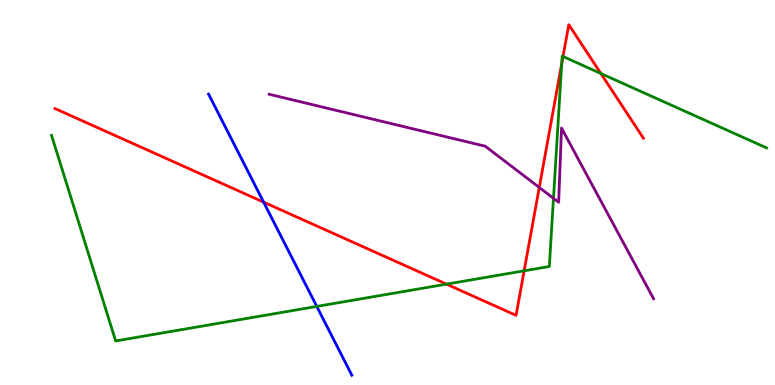[{'lines': ['blue', 'red'], 'intersections': [{'x': 3.4, 'y': 4.75}]}, {'lines': ['green', 'red'], 'intersections': [{'x': 5.76, 'y': 2.62}, {'x': 6.76, 'y': 2.97}, {'x': 7.25, 'y': 8.34}, {'x': 7.26, 'y': 8.53}, {'x': 7.75, 'y': 8.09}]}, {'lines': ['purple', 'red'], 'intersections': [{'x': 6.96, 'y': 5.13}]}, {'lines': ['blue', 'green'], 'intersections': [{'x': 4.09, 'y': 2.04}]}, {'lines': ['blue', 'purple'], 'intersections': []}, {'lines': ['green', 'purple'], 'intersections': [{'x': 7.14, 'y': 4.85}]}]